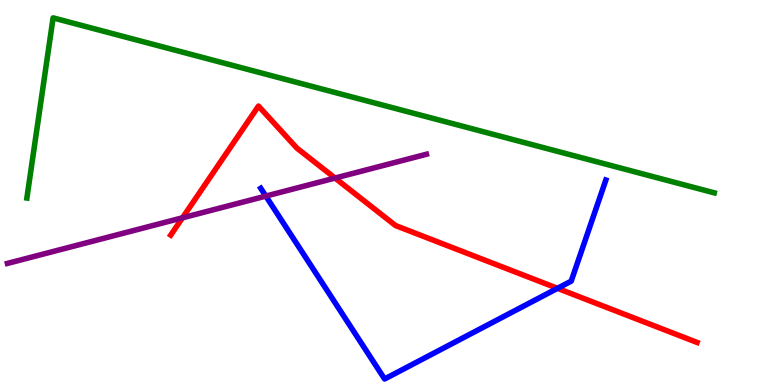[{'lines': ['blue', 'red'], 'intersections': [{'x': 7.19, 'y': 2.51}]}, {'lines': ['green', 'red'], 'intersections': []}, {'lines': ['purple', 'red'], 'intersections': [{'x': 2.35, 'y': 4.34}, {'x': 4.32, 'y': 5.37}]}, {'lines': ['blue', 'green'], 'intersections': []}, {'lines': ['blue', 'purple'], 'intersections': [{'x': 3.43, 'y': 4.91}]}, {'lines': ['green', 'purple'], 'intersections': []}]